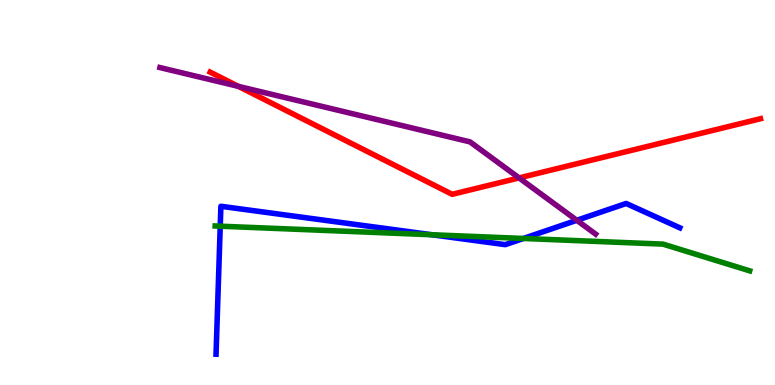[{'lines': ['blue', 'red'], 'intersections': []}, {'lines': ['green', 'red'], 'intersections': []}, {'lines': ['purple', 'red'], 'intersections': [{'x': 3.08, 'y': 7.76}, {'x': 6.7, 'y': 5.38}]}, {'lines': ['blue', 'green'], 'intersections': [{'x': 2.84, 'y': 4.12}, {'x': 5.57, 'y': 3.9}, {'x': 6.75, 'y': 3.81}]}, {'lines': ['blue', 'purple'], 'intersections': [{'x': 7.44, 'y': 4.28}]}, {'lines': ['green', 'purple'], 'intersections': []}]